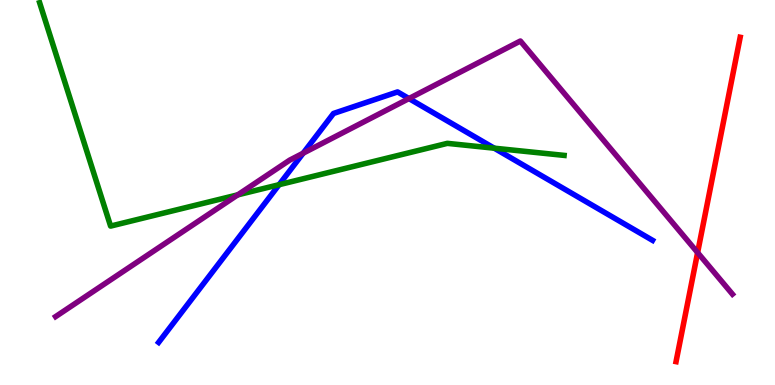[{'lines': ['blue', 'red'], 'intersections': []}, {'lines': ['green', 'red'], 'intersections': []}, {'lines': ['purple', 'red'], 'intersections': [{'x': 9.0, 'y': 3.44}]}, {'lines': ['blue', 'green'], 'intersections': [{'x': 3.6, 'y': 5.2}, {'x': 6.38, 'y': 6.15}]}, {'lines': ['blue', 'purple'], 'intersections': [{'x': 3.91, 'y': 6.02}, {'x': 5.28, 'y': 7.44}]}, {'lines': ['green', 'purple'], 'intersections': [{'x': 3.07, 'y': 4.94}]}]